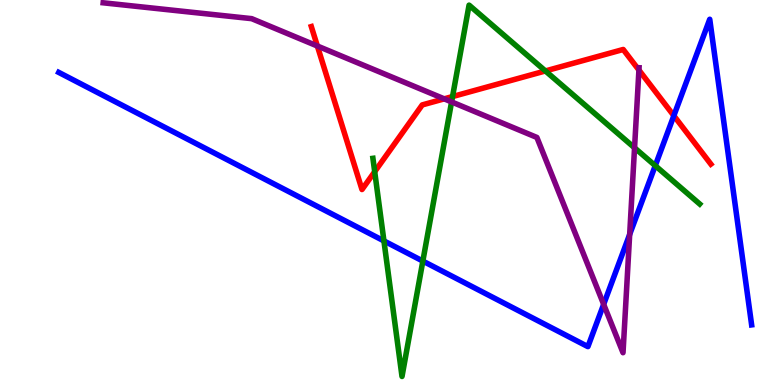[{'lines': ['blue', 'red'], 'intersections': [{'x': 8.69, 'y': 6.99}]}, {'lines': ['green', 'red'], 'intersections': [{'x': 4.83, 'y': 5.54}, {'x': 5.84, 'y': 7.49}, {'x': 7.04, 'y': 8.16}]}, {'lines': ['purple', 'red'], 'intersections': [{'x': 4.1, 'y': 8.8}, {'x': 5.73, 'y': 7.43}, {'x': 8.24, 'y': 8.18}]}, {'lines': ['blue', 'green'], 'intersections': [{'x': 4.95, 'y': 3.74}, {'x': 5.46, 'y': 3.22}, {'x': 8.45, 'y': 5.7}]}, {'lines': ['blue', 'purple'], 'intersections': [{'x': 7.79, 'y': 2.1}, {'x': 8.12, 'y': 3.91}]}, {'lines': ['green', 'purple'], 'intersections': [{'x': 5.83, 'y': 7.35}, {'x': 8.19, 'y': 6.16}]}]